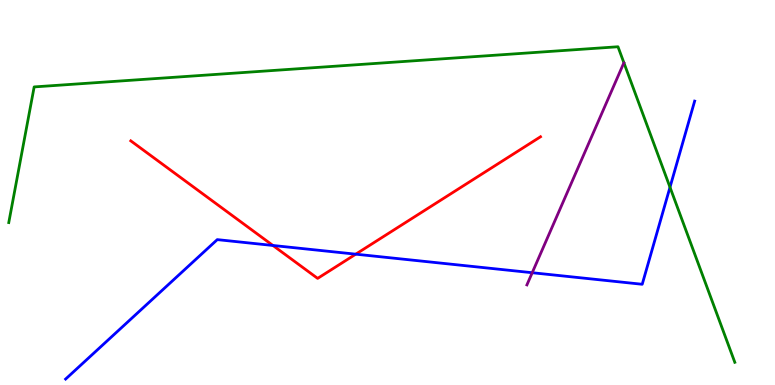[{'lines': ['blue', 'red'], 'intersections': [{'x': 3.52, 'y': 3.62}, {'x': 4.59, 'y': 3.4}]}, {'lines': ['green', 'red'], 'intersections': []}, {'lines': ['purple', 'red'], 'intersections': []}, {'lines': ['blue', 'green'], 'intersections': [{'x': 8.65, 'y': 5.14}]}, {'lines': ['blue', 'purple'], 'intersections': [{'x': 6.87, 'y': 2.92}]}, {'lines': ['green', 'purple'], 'intersections': []}]